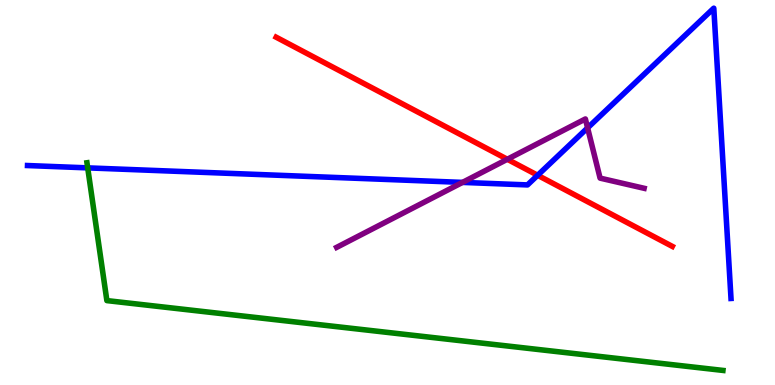[{'lines': ['blue', 'red'], 'intersections': [{'x': 6.94, 'y': 5.45}]}, {'lines': ['green', 'red'], 'intersections': []}, {'lines': ['purple', 'red'], 'intersections': [{'x': 6.55, 'y': 5.86}]}, {'lines': ['blue', 'green'], 'intersections': [{'x': 1.13, 'y': 5.64}]}, {'lines': ['blue', 'purple'], 'intersections': [{'x': 5.97, 'y': 5.26}, {'x': 7.58, 'y': 6.68}]}, {'lines': ['green', 'purple'], 'intersections': []}]